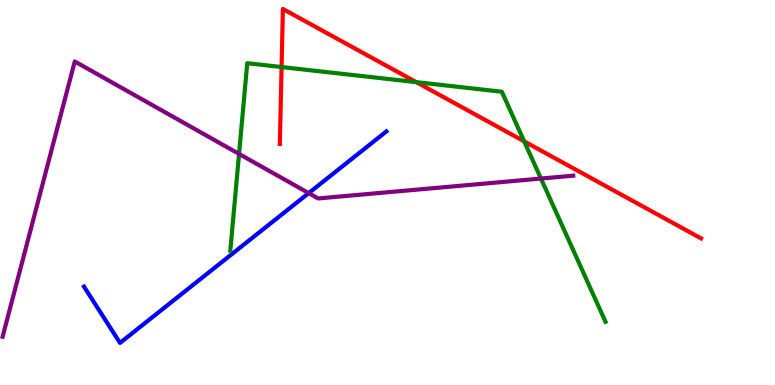[{'lines': ['blue', 'red'], 'intersections': []}, {'lines': ['green', 'red'], 'intersections': [{'x': 3.63, 'y': 8.26}, {'x': 5.37, 'y': 7.87}, {'x': 6.76, 'y': 6.33}]}, {'lines': ['purple', 'red'], 'intersections': []}, {'lines': ['blue', 'green'], 'intersections': []}, {'lines': ['blue', 'purple'], 'intersections': [{'x': 3.98, 'y': 4.98}]}, {'lines': ['green', 'purple'], 'intersections': [{'x': 3.08, 'y': 6.0}, {'x': 6.98, 'y': 5.36}]}]